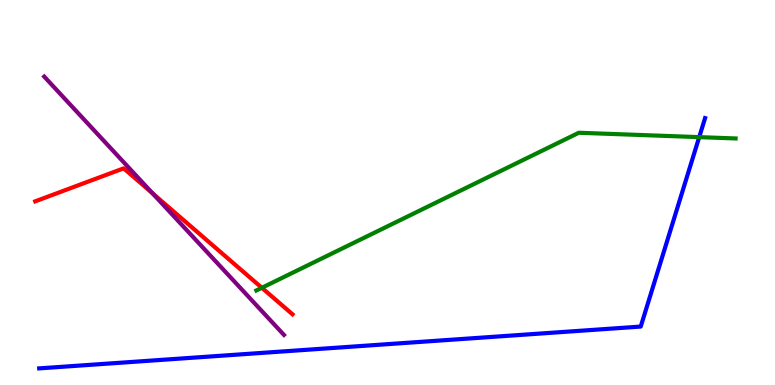[{'lines': ['blue', 'red'], 'intersections': []}, {'lines': ['green', 'red'], 'intersections': [{'x': 3.38, 'y': 2.52}]}, {'lines': ['purple', 'red'], 'intersections': [{'x': 1.97, 'y': 4.98}]}, {'lines': ['blue', 'green'], 'intersections': [{'x': 9.02, 'y': 6.44}]}, {'lines': ['blue', 'purple'], 'intersections': []}, {'lines': ['green', 'purple'], 'intersections': []}]